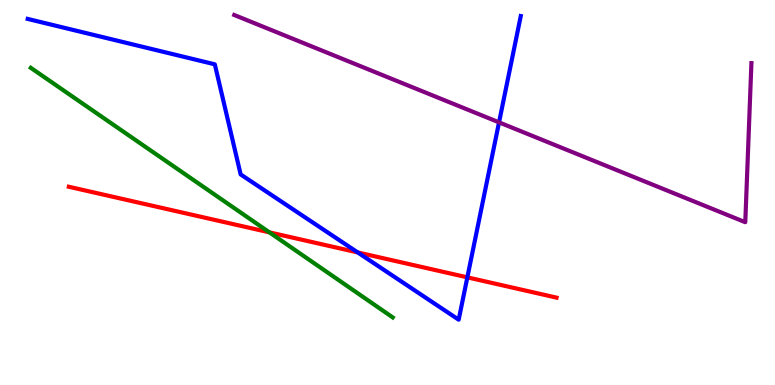[{'lines': ['blue', 'red'], 'intersections': [{'x': 4.62, 'y': 3.44}, {'x': 6.03, 'y': 2.8}]}, {'lines': ['green', 'red'], 'intersections': [{'x': 3.48, 'y': 3.96}]}, {'lines': ['purple', 'red'], 'intersections': []}, {'lines': ['blue', 'green'], 'intersections': []}, {'lines': ['blue', 'purple'], 'intersections': [{'x': 6.44, 'y': 6.82}]}, {'lines': ['green', 'purple'], 'intersections': []}]